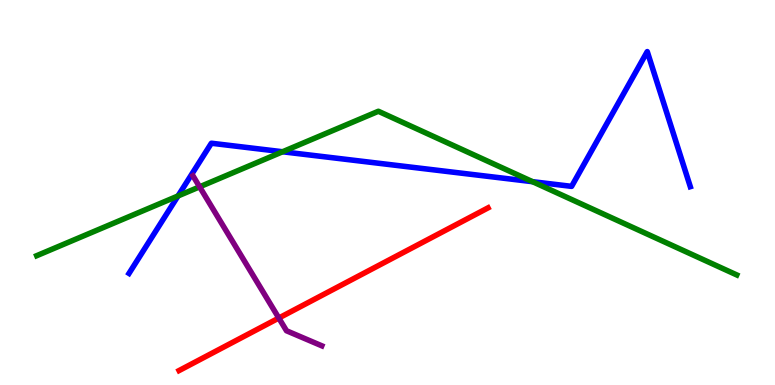[{'lines': ['blue', 'red'], 'intersections': []}, {'lines': ['green', 'red'], 'intersections': []}, {'lines': ['purple', 'red'], 'intersections': [{'x': 3.6, 'y': 1.74}]}, {'lines': ['blue', 'green'], 'intersections': [{'x': 2.3, 'y': 4.91}, {'x': 3.65, 'y': 6.06}, {'x': 6.87, 'y': 5.28}]}, {'lines': ['blue', 'purple'], 'intersections': []}, {'lines': ['green', 'purple'], 'intersections': [{'x': 2.58, 'y': 5.15}]}]